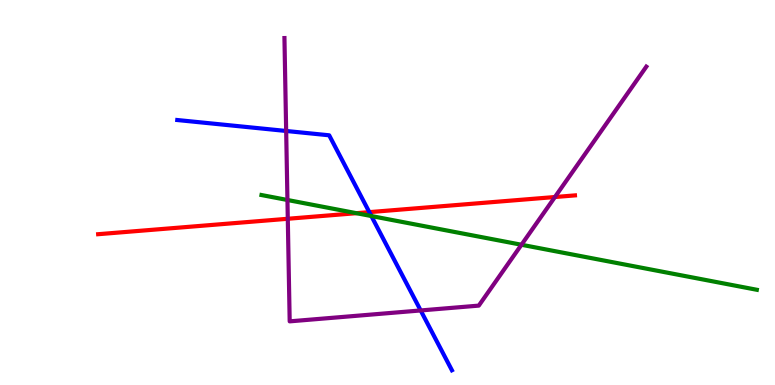[{'lines': ['blue', 'red'], 'intersections': [{'x': 4.77, 'y': 4.49}]}, {'lines': ['green', 'red'], 'intersections': [{'x': 4.6, 'y': 4.46}]}, {'lines': ['purple', 'red'], 'intersections': [{'x': 3.71, 'y': 4.32}, {'x': 7.16, 'y': 4.88}]}, {'lines': ['blue', 'green'], 'intersections': [{'x': 4.79, 'y': 4.39}]}, {'lines': ['blue', 'purple'], 'intersections': [{'x': 3.69, 'y': 6.6}, {'x': 5.43, 'y': 1.94}]}, {'lines': ['green', 'purple'], 'intersections': [{'x': 3.71, 'y': 4.81}, {'x': 6.73, 'y': 3.64}]}]